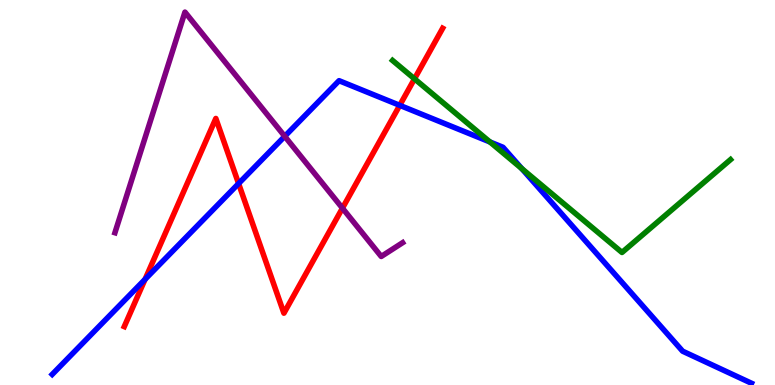[{'lines': ['blue', 'red'], 'intersections': [{'x': 1.87, 'y': 2.74}, {'x': 3.08, 'y': 5.23}, {'x': 5.16, 'y': 7.26}]}, {'lines': ['green', 'red'], 'intersections': [{'x': 5.35, 'y': 7.95}]}, {'lines': ['purple', 'red'], 'intersections': [{'x': 4.42, 'y': 4.59}]}, {'lines': ['blue', 'green'], 'intersections': [{'x': 6.32, 'y': 6.31}, {'x': 6.73, 'y': 5.62}]}, {'lines': ['blue', 'purple'], 'intersections': [{'x': 3.67, 'y': 6.46}]}, {'lines': ['green', 'purple'], 'intersections': []}]